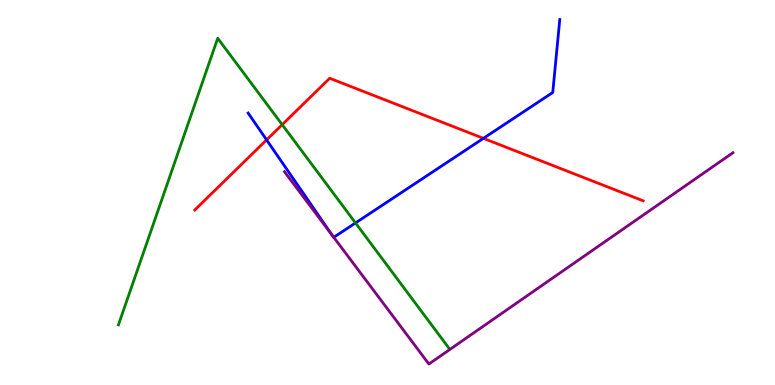[{'lines': ['blue', 'red'], 'intersections': [{'x': 3.44, 'y': 6.37}, {'x': 6.24, 'y': 6.41}]}, {'lines': ['green', 'red'], 'intersections': [{'x': 3.64, 'y': 6.76}]}, {'lines': ['purple', 'red'], 'intersections': []}, {'lines': ['blue', 'green'], 'intersections': [{'x': 4.59, 'y': 4.21}]}, {'lines': ['blue', 'purple'], 'intersections': [{'x': 4.28, 'y': 3.9}, {'x': 4.31, 'y': 3.84}]}, {'lines': ['green', 'purple'], 'intersections': []}]